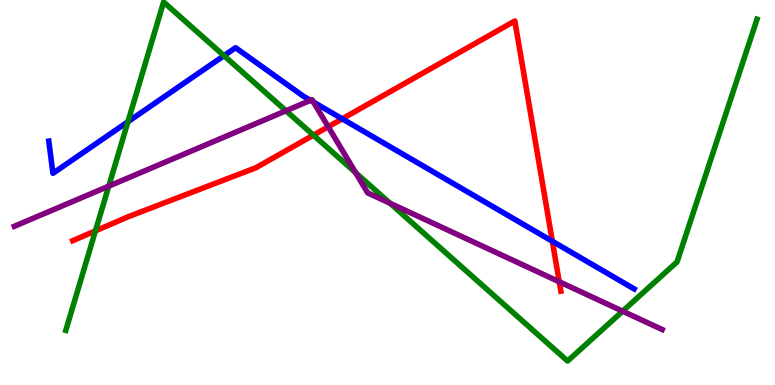[{'lines': ['blue', 'red'], 'intersections': [{'x': 4.42, 'y': 6.91}, {'x': 7.13, 'y': 3.73}]}, {'lines': ['green', 'red'], 'intersections': [{'x': 1.23, 'y': 4.0}, {'x': 4.04, 'y': 6.49}]}, {'lines': ['purple', 'red'], 'intersections': [{'x': 4.24, 'y': 6.71}, {'x': 7.22, 'y': 2.68}]}, {'lines': ['blue', 'green'], 'intersections': [{'x': 1.65, 'y': 6.84}, {'x': 2.89, 'y': 8.55}]}, {'lines': ['blue', 'purple'], 'intersections': [{'x': 4.01, 'y': 7.39}, {'x': 4.05, 'y': 7.35}]}, {'lines': ['green', 'purple'], 'intersections': [{'x': 1.4, 'y': 5.16}, {'x': 3.69, 'y': 7.12}, {'x': 4.59, 'y': 5.52}, {'x': 5.03, 'y': 4.72}, {'x': 8.03, 'y': 1.92}]}]